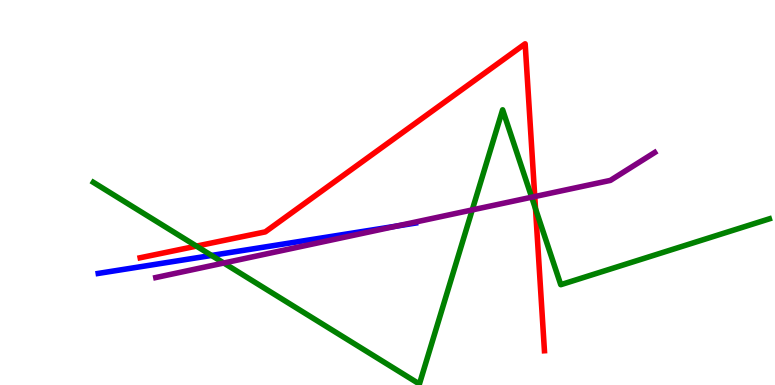[{'lines': ['blue', 'red'], 'intersections': []}, {'lines': ['green', 'red'], 'intersections': [{'x': 2.53, 'y': 3.61}, {'x': 6.91, 'y': 4.58}]}, {'lines': ['purple', 'red'], 'intersections': [{'x': 6.9, 'y': 4.89}]}, {'lines': ['blue', 'green'], 'intersections': [{'x': 2.73, 'y': 3.37}]}, {'lines': ['blue', 'purple'], 'intersections': [{'x': 5.12, 'y': 4.13}]}, {'lines': ['green', 'purple'], 'intersections': [{'x': 2.89, 'y': 3.17}, {'x': 6.09, 'y': 4.55}, {'x': 6.86, 'y': 4.88}]}]